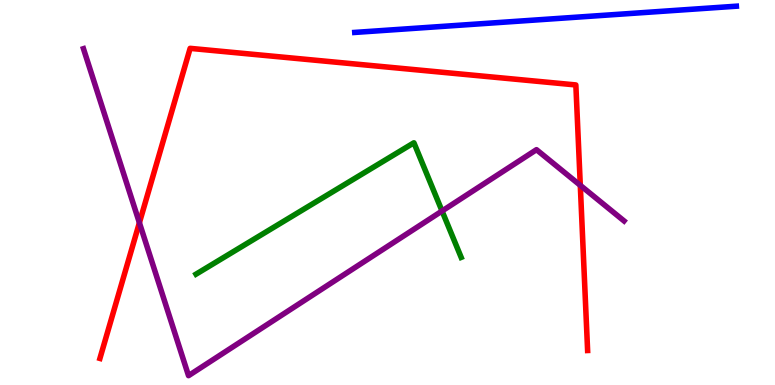[{'lines': ['blue', 'red'], 'intersections': []}, {'lines': ['green', 'red'], 'intersections': []}, {'lines': ['purple', 'red'], 'intersections': [{'x': 1.8, 'y': 4.21}, {'x': 7.49, 'y': 5.19}]}, {'lines': ['blue', 'green'], 'intersections': []}, {'lines': ['blue', 'purple'], 'intersections': []}, {'lines': ['green', 'purple'], 'intersections': [{'x': 5.7, 'y': 4.52}]}]